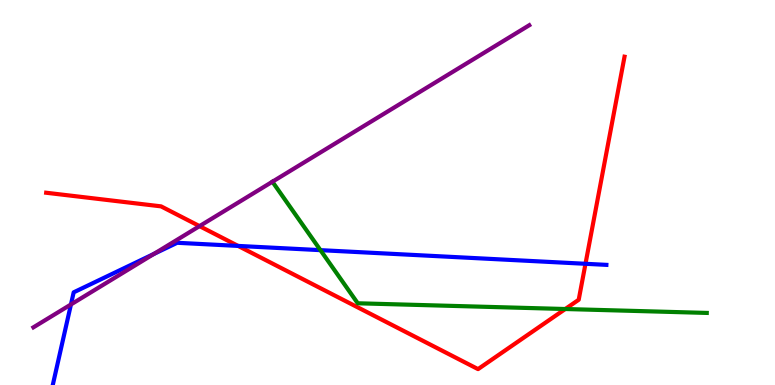[{'lines': ['blue', 'red'], 'intersections': [{'x': 3.07, 'y': 3.61}, {'x': 7.55, 'y': 3.15}]}, {'lines': ['green', 'red'], 'intersections': [{'x': 7.29, 'y': 1.97}]}, {'lines': ['purple', 'red'], 'intersections': [{'x': 2.57, 'y': 4.13}]}, {'lines': ['blue', 'green'], 'intersections': [{'x': 4.13, 'y': 3.5}]}, {'lines': ['blue', 'purple'], 'intersections': [{'x': 0.915, 'y': 2.09}, {'x': 1.99, 'y': 3.4}]}, {'lines': ['green', 'purple'], 'intersections': []}]